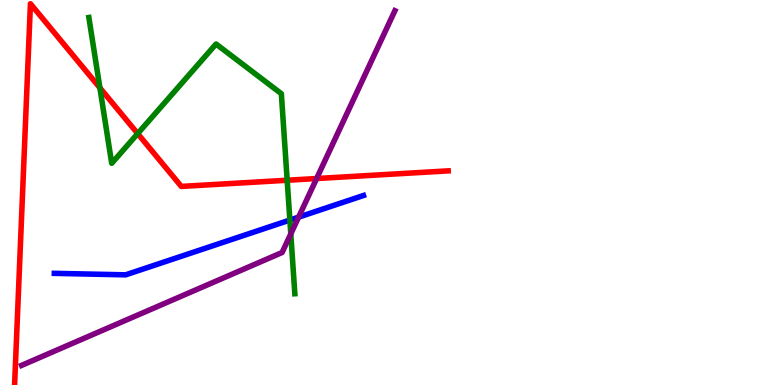[{'lines': ['blue', 'red'], 'intersections': []}, {'lines': ['green', 'red'], 'intersections': [{'x': 1.29, 'y': 7.72}, {'x': 1.78, 'y': 6.53}, {'x': 3.71, 'y': 5.32}]}, {'lines': ['purple', 'red'], 'intersections': [{'x': 4.09, 'y': 5.36}]}, {'lines': ['blue', 'green'], 'intersections': [{'x': 3.74, 'y': 4.28}]}, {'lines': ['blue', 'purple'], 'intersections': [{'x': 3.85, 'y': 4.36}]}, {'lines': ['green', 'purple'], 'intersections': [{'x': 3.75, 'y': 3.93}]}]